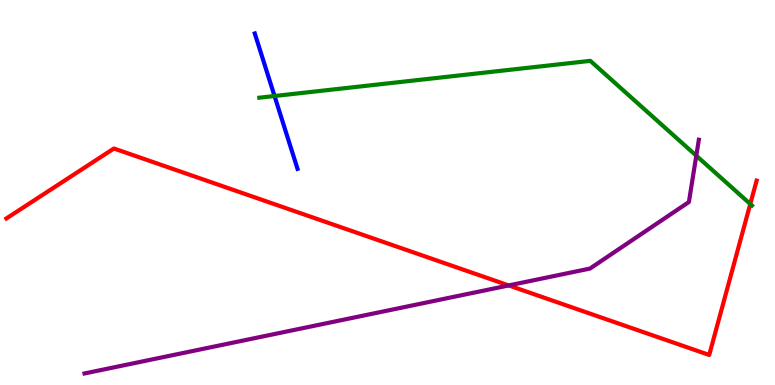[{'lines': ['blue', 'red'], 'intersections': []}, {'lines': ['green', 'red'], 'intersections': [{'x': 9.68, 'y': 4.7}]}, {'lines': ['purple', 'red'], 'intersections': [{'x': 6.56, 'y': 2.59}]}, {'lines': ['blue', 'green'], 'intersections': [{'x': 3.54, 'y': 7.51}]}, {'lines': ['blue', 'purple'], 'intersections': []}, {'lines': ['green', 'purple'], 'intersections': [{'x': 8.98, 'y': 5.96}]}]